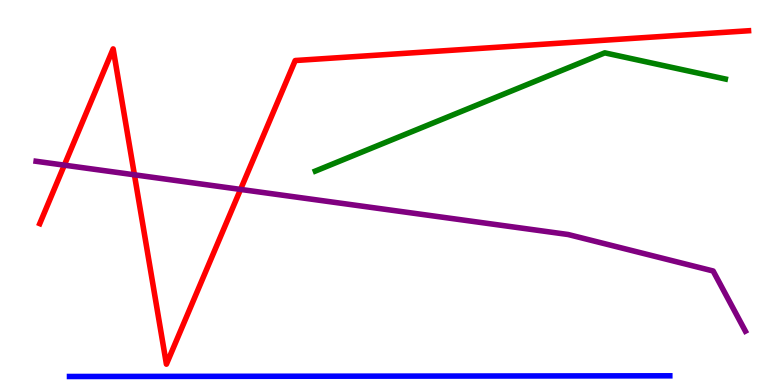[{'lines': ['blue', 'red'], 'intersections': []}, {'lines': ['green', 'red'], 'intersections': []}, {'lines': ['purple', 'red'], 'intersections': [{'x': 0.83, 'y': 5.71}, {'x': 1.73, 'y': 5.46}, {'x': 3.1, 'y': 5.08}]}, {'lines': ['blue', 'green'], 'intersections': []}, {'lines': ['blue', 'purple'], 'intersections': []}, {'lines': ['green', 'purple'], 'intersections': []}]